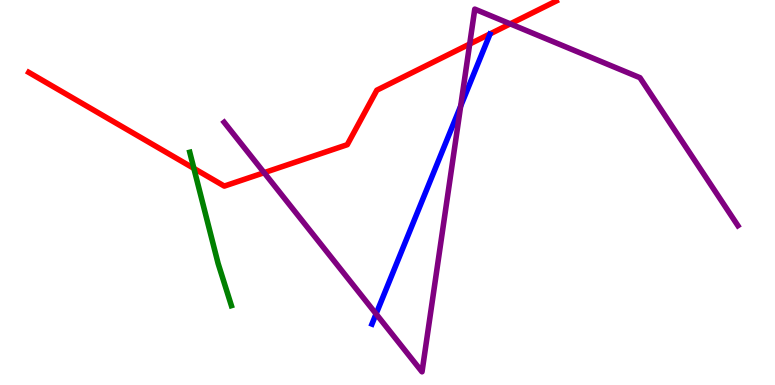[{'lines': ['blue', 'red'], 'intersections': []}, {'lines': ['green', 'red'], 'intersections': [{'x': 2.5, 'y': 5.63}]}, {'lines': ['purple', 'red'], 'intersections': [{'x': 3.41, 'y': 5.51}, {'x': 6.06, 'y': 8.86}, {'x': 6.58, 'y': 9.38}]}, {'lines': ['blue', 'green'], 'intersections': []}, {'lines': ['blue', 'purple'], 'intersections': [{'x': 4.85, 'y': 1.85}, {'x': 5.94, 'y': 7.24}]}, {'lines': ['green', 'purple'], 'intersections': []}]